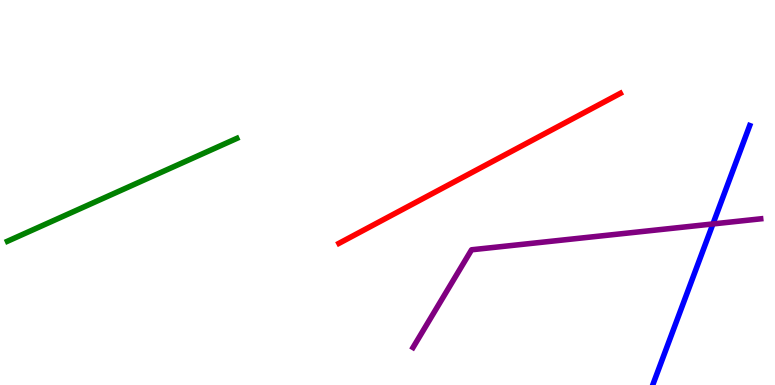[{'lines': ['blue', 'red'], 'intersections': []}, {'lines': ['green', 'red'], 'intersections': []}, {'lines': ['purple', 'red'], 'intersections': []}, {'lines': ['blue', 'green'], 'intersections': []}, {'lines': ['blue', 'purple'], 'intersections': [{'x': 9.2, 'y': 4.18}]}, {'lines': ['green', 'purple'], 'intersections': []}]